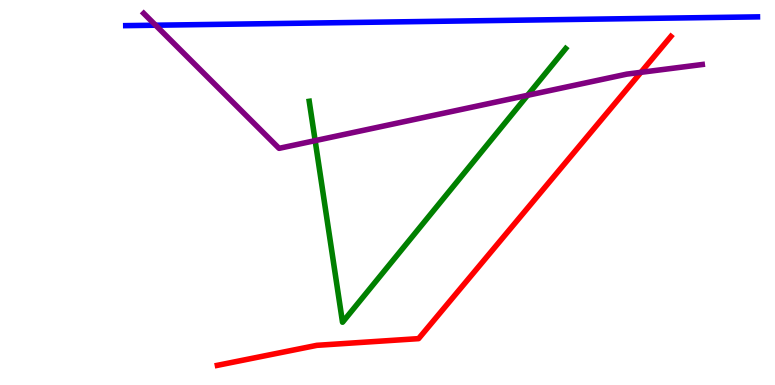[{'lines': ['blue', 'red'], 'intersections': []}, {'lines': ['green', 'red'], 'intersections': []}, {'lines': ['purple', 'red'], 'intersections': [{'x': 8.27, 'y': 8.12}]}, {'lines': ['blue', 'green'], 'intersections': []}, {'lines': ['blue', 'purple'], 'intersections': [{'x': 2.01, 'y': 9.34}]}, {'lines': ['green', 'purple'], 'intersections': [{'x': 4.07, 'y': 6.35}, {'x': 6.81, 'y': 7.52}]}]